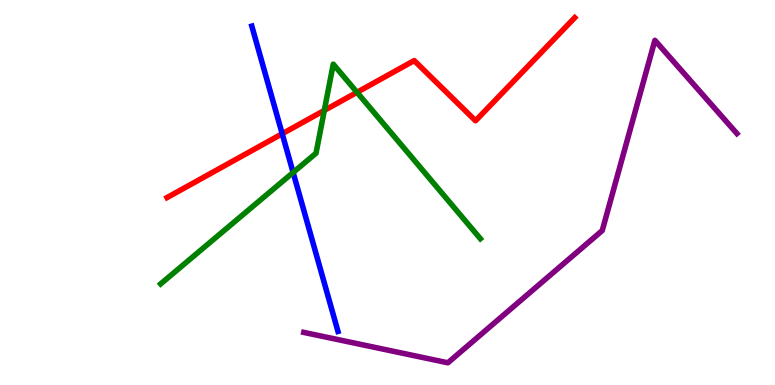[{'lines': ['blue', 'red'], 'intersections': [{'x': 3.64, 'y': 6.53}]}, {'lines': ['green', 'red'], 'intersections': [{'x': 4.18, 'y': 7.13}, {'x': 4.61, 'y': 7.6}]}, {'lines': ['purple', 'red'], 'intersections': []}, {'lines': ['blue', 'green'], 'intersections': [{'x': 3.78, 'y': 5.52}]}, {'lines': ['blue', 'purple'], 'intersections': []}, {'lines': ['green', 'purple'], 'intersections': []}]